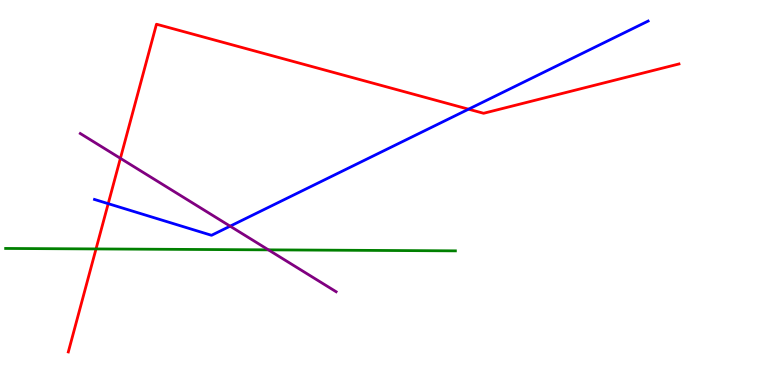[{'lines': ['blue', 'red'], 'intersections': [{'x': 1.4, 'y': 4.71}, {'x': 6.05, 'y': 7.16}]}, {'lines': ['green', 'red'], 'intersections': [{'x': 1.24, 'y': 3.53}]}, {'lines': ['purple', 'red'], 'intersections': [{'x': 1.55, 'y': 5.89}]}, {'lines': ['blue', 'green'], 'intersections': []}, {'lines': ['blue', 'purple'], 'intersections': [{'x': 2.97, 'y': 4.13}]}, {'lines': ['green', 'purple'], 'intersections': [{'x': 3.46, 'y': 3.51}]}]